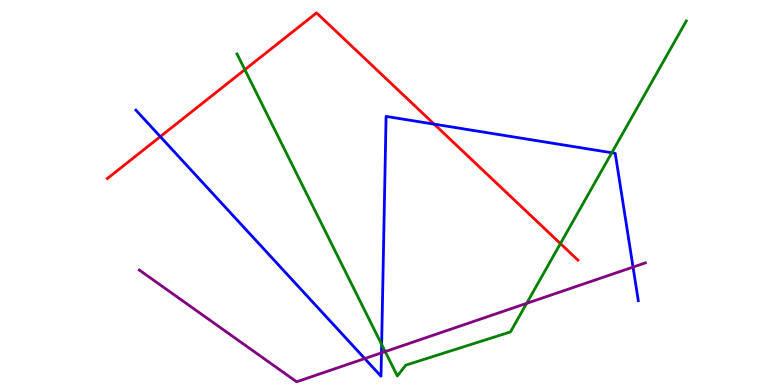[{'lines': ['blue', 'red'], 'intersections': [{'x': 2.07, 'y': 6.45}, {'x': 5.6, 'y': 6.78}]}, {'lines': ['green', 'red'], 'intersections': [{'x': 3.16, 'y': 8.19}, {'x': 7.23, 'y': 3.67}]}, {'lines': ['purple', 'red'], 'intersections': []}, {'lines': ['blue', 'green'], 'intersections': [{'x': 4.92, 'y': 1.05}, {'x': 7.89, 'y': 6.03}]}, {'lines': ['blue', 'purple'], 'intersections': [{'x': 4.71, 'y': 0.687}, {'x': 4.92, 'y': 0.835}, {'x': 8.17, 'y': 3.06}]}, {'lines': ['green', 'purple'], 'intersections': [{'x': 4.97, 'y': 0.868}, {'x': 6.8, 'y': 2.12}]}]